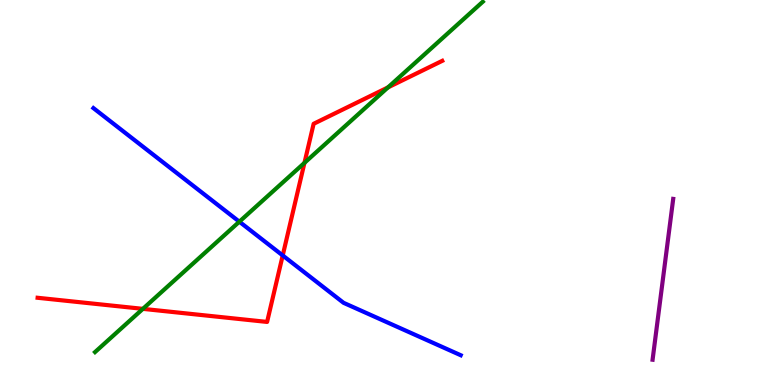[{'lines': ['blue', 'red'], 'intersections': [{'x': 3.65, 'y': 3.36}]}, {'lines': ['green', 'red'], 'intersections': [{'x': 1.84, 'y': 1.98}, {'x': 3.93, 'y': 5.77}, {'x': 5.01, 'y': 7.73}]}, {'lines': ['purple', 'red'], 'intersections': []}, {'lines': ['blue', 'green'], 'intersections': [{'x': 3.09, 'y': 4.24}]}, {'lines': ['blue', 'purple'], 'intersections': []}, {'lines': ['green', 'purple'], 'intersections': []}]